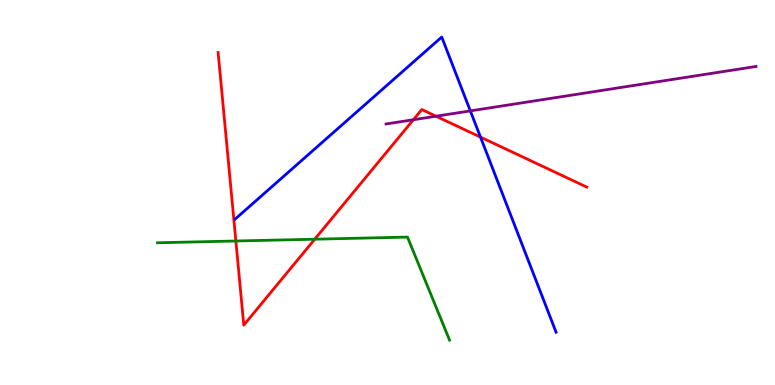[{'lines': ['blue', 'red'], 'intersections': [{'x': 6.2, 'y': 6.44}]}, {'lines': ['green', 'red'], 'intersections': [{'x': 3.04, 'y': 3.74}, {'x': 4.06, 'y': 3.79}]}, {'lines': ['purple', 'red'], 'intersections': [{'x': 5.33, 'y': 6.89}, {'x': 5.63, 'y': 6.98}]}, {'lines': ['blue', 'green'], 'intersections': []}, {'lines': ['blue', 'purple'], 'intersections': [{'x': 6.07, 'y': 7.12}]}, {'lines': ['green', 'purple'], 'intersections': []}]